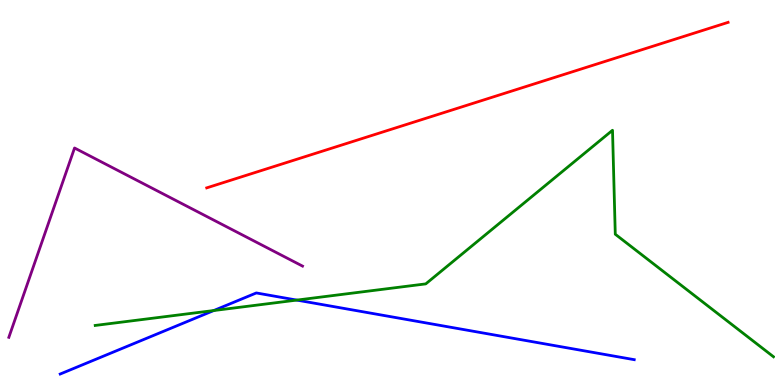[{'lines': ['blue', 'red'], 'intersections': []}, {'lines': ['green', 'red'], 'intersections': []}, {'lines': ['purple', 'red'], 'intersections': []}, {'lines': ['blue', 'green'], 'intersections': [{'x': 2.76, 'y': 1.93}, {'x': 3.83, 'y': 2.21}]}, {'lines': ['blue', 'purple'], 'intersections': []}, {'lines': ['green', 'purple'], 'intersections': []}]